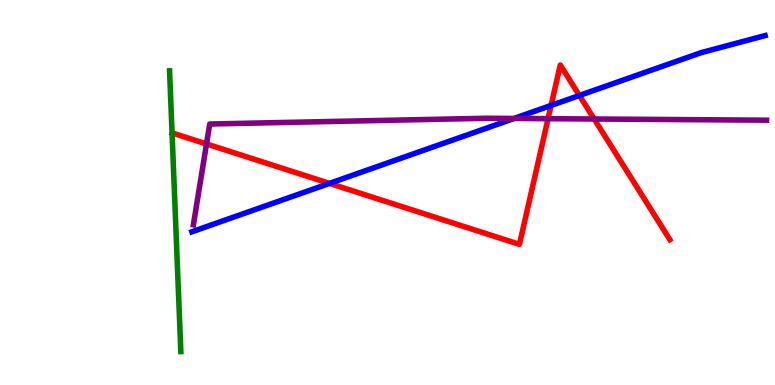[{'lines': ['blue', 'red'], 'intersections': [{'x': 4.25, 'y': 5.24}, {'x': 7.11, 'y': 7.26}, {'x': 7.48, 'y': 7.52}]}, {'lines': ['green', 'red'], 'intersections': []}, {'lines': ['purple', 'red'], 'intersections': [{'x': 2.66, 'y': 6.26}, {'x': 7.07, 'y': 6.92}, {'x': 7.67, 'y': 6.91}]}, {'lines': ['blue', 'green'], 'intersections': []}, {'lines': ['blue', 'purple'], 'intersections': [{'x': 6.63, 'y': 6.92}]}, {'lines': ['green', 'purple'], 'intersections': []}]